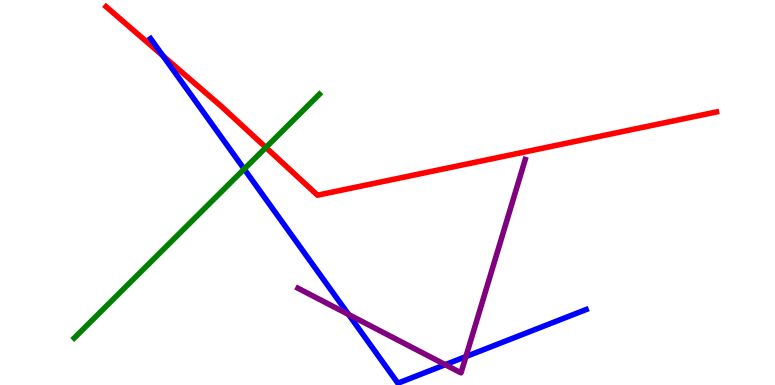[{'lines': ['blue', 'red'], 'intersections': [{'x': 2.1, 'y': 8.55}]}, {'lines': ['green', 'red'], 'intersections': [{'x': 3.43, 'y': 6.17}]}, {'lines': ['purple', 'red'], 'intersections': []}, {'lines': ['blue', 'green'], 'intersections': [{'x': 3.15, 'y': 5.61}]}, {'lines': ['blue', 'purple'], 'intersections': [{'x': 4.5, 'y': 1.83}, {'x': 5.75, 'y': 0.528}, {'x': 6.01, 'y': 0.738}]}, {'lines': ['green', 'purple'], 'intersections': []}]